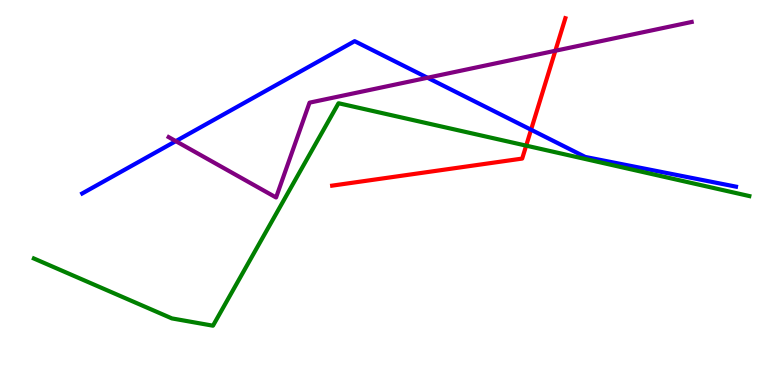[{'lines': ['blue', 'red'], 'intersections': [{'x': 6.85, 'y': 6.63}]}, {'lines': ['green', 'red'], 'intersections': [{'x': 6.79, 'y': 6.22}]}, {'lines': ['purple', 'red'], 'intersections': [{'x': 7.17, 'y': 8.68}]}, {'lines': ['blue', 'green'], 'intersections': []}, {'lines': ['blue', 'purple'], 'intersections': [{'x': 2.27, 'y': 6.33}, {'x': 5.52, 'y': 7.98}]}, {'lines': ['green', 'purple'], 'intersections': []}]